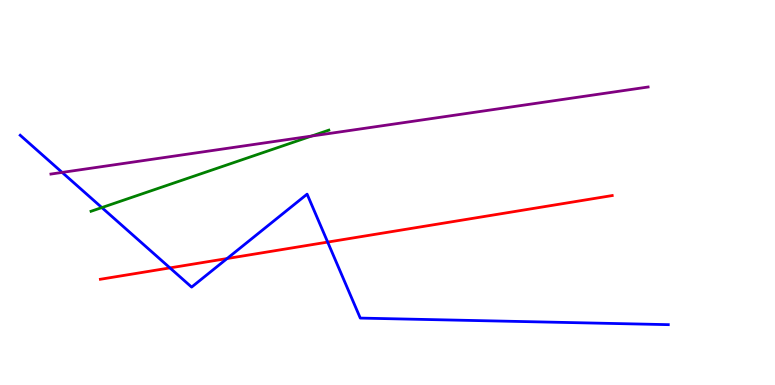[{'lines': ['blue', 'red'], 'intersections': [{'x': 2.19, 'y': 3.04}, {'x': 2.93, 'y': 3.28}, {'x': 4.23, 'y': 3.71}]}, {'lines': ['green', 'red'], 'intersections': []}, {'lines': ['purple', 'red'], 'intersections': []}, {'lines': ['blue', 'green'], 'intersections': [{'x': 1.31, 'y': 4.61}]}, {'lines': ['blue', 'purple'], 'intersections': [{'x': 0.802, 'y': 5.52}]}, {'lines': ['green', 'purple'], 'intersections': [{'x': 4.02, 'y': 6.47}]}]